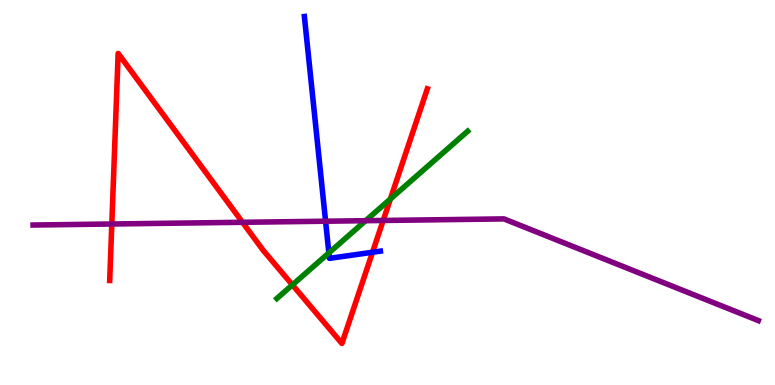[{'lines': ['blue', 'red'], 'intersections': [{'x': 4.81, 'y': 3.45}]}, {'lines': ['green', 'red'], 'intersections': [{'x': 3.77, 'y': 2.6}, {'x': 5.04, 'y': 4.83}]}, {'lines': ['purple', 'red'], 'intersections': [{'x': 1.44, 'y': 4.18}, {'x': 3.13, 'y': 4.23}, {'x': 4.94, 'y': 4.27}]}, {'lines': ['blue', 'green'], 'intersections': [{'x': 4.24, 'y': 3.43}]}, {'lines': ['blue', 'purple'], 'intersections': [{'x': 4.2, 'y': 4.25}]}, {'lines': ['green', 'purple'], 'intersections': [{'x': 4.72, 'y': 4.27}]}]